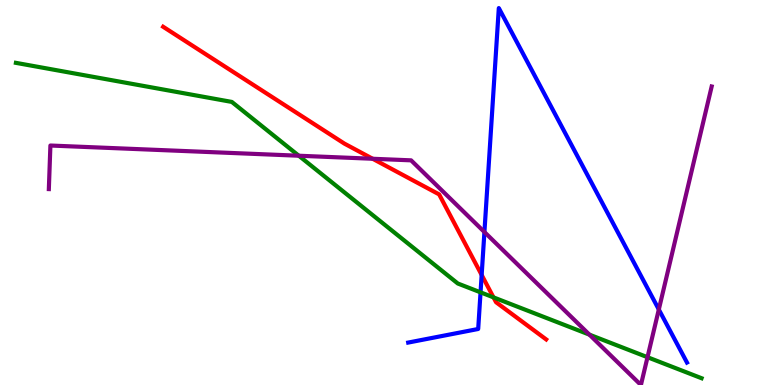[{'lines': ['blue', 'red'], 'intersections': [{'x': 6.21, 'y': 2.86}]}, {'lines': ['green', 'red'], 'intersections': [{'x': 6.37, 'y': 2.28}]}, {'lines': ['purple', 'red'], 'intersections': [{'x': 4.81, 'y': 5.88}]}, {'lines': ['blue', 'green'], 'intersections': [{'x': 6.2, 'y': 2.41}]}, {'lines': ['blue', 'purple'], 'intersections': [{'x': 6.25, 'y': 3.97}, {'x': 8.5, 'y': 1.96}]}, {'lines': ['green', 'purple'], 'intersections': [{'x': 3.86, 'y': 5.96}, {'x': 7.61, 'y': 1.31}, {'x': 8.35, 'y': 0.722}]}]